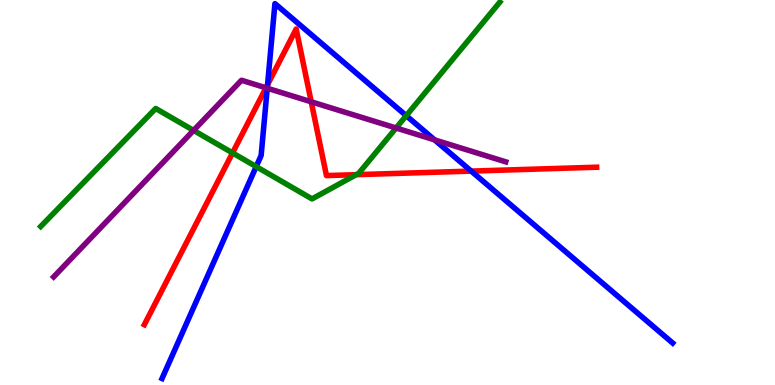[{'lines': ['blue', 'red'], 'intersections': [{'x': 3.45, 'y': 7.8}, {'x': 6.08, 'y': 5.56}]}, {'lines': ['green', 'red'], 'intersections': [{'x': 3.0, 'y': 6.03}, {'x': 4.6, 'y': 5.46}]}, {'lines': ['purple', 'red'], 'intersections': [{'x': 3.43, 'y': 7.72}, {'x': 4.02, 'y': 7.36}]}, {'lines': ['blue', 'green'], 'intersections': [{'x': 3.31, 'y': 5.67}, {'x': 5.24, 'y': 7.0}]}, {'lines': ['blue', 'purple'], 'intersections': [{'x': 3.45, 'y': 7.71}, {'x': 5.61, 'y': 6.37}]}, {'lines': ['green', 'purple'], 'intersections': [{'x': 2.5, 'y': 6.61}, {'x': 5.11, 'y': 6.68}]}]